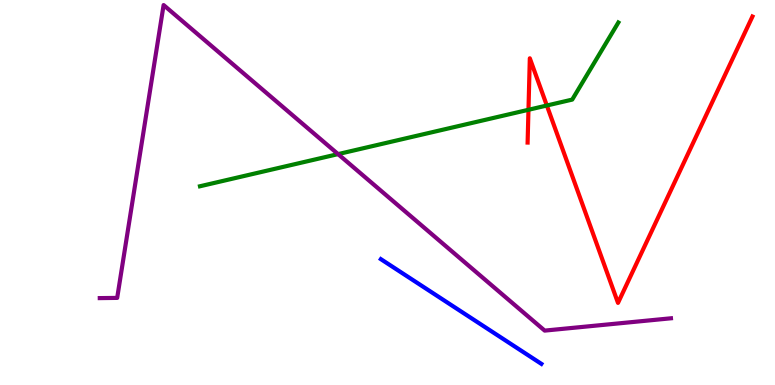[{'lines': ['blue', 'red'], 'intersections': []}, {'lines': ['green', 'red'], 'intersections': [{'x': 6.82, 'y': 7.15}, {'x': 7.06, 'y': 7.26}]}, {'lines': ['purple', 'red'], 'intersections': []}, {'lines': ['blue', 'green'], 'intersections': []}, {'lines': ['blue', 'purple'], 'intersections': []}, {'lines': ['green', 'purple'], 'intersections': [{'x': 4.36, 'y': 6.0}]}]